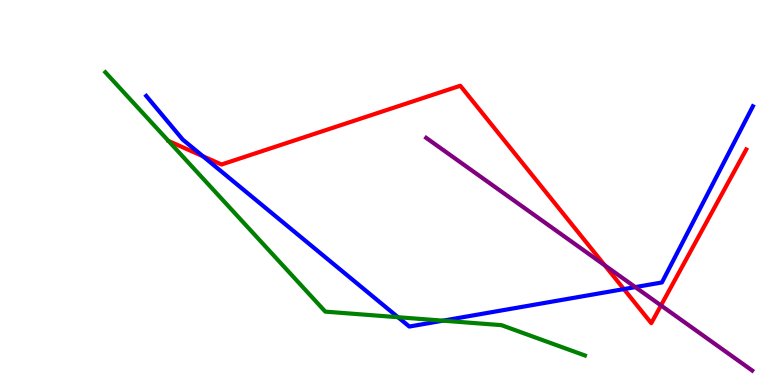[{'lines': ['blue', 'red'], 'intersections': [{'x': 2.62, 'y': 5.94}, {'x': 8.05, 'y': 2.49}]}, {'lines': ['green', 'red'], 'intersections': []}, {'lines': ['purple', 'red'], 'intersections': [{'x': 7.8, 'y': 3.11}, {'x': 8.53, 'y': 2.07}]}, {'lines': ['blue', 'green'], 'intersections': [{'x': 5.14, 'y': 1.76}, {'x': 5.72, 'y': 1.67}]}, {'lines': ['blue', 'purple'], 'intersections': [{'x': 8.2, 'y': 2.54}]}, {'lines': ['green', 'purple'], 'intersections': []}]